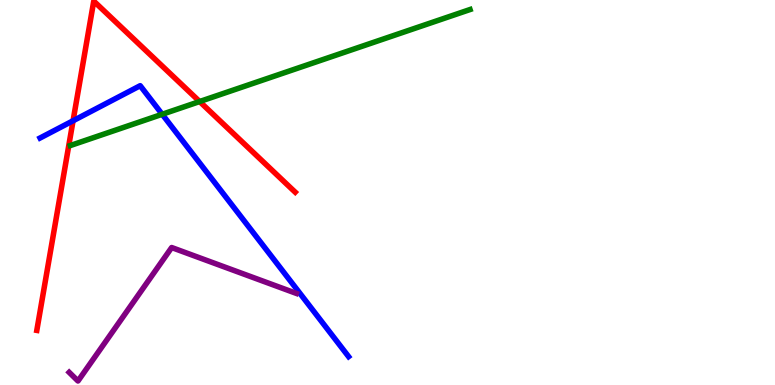[{'lines': ['blue', 'red'], 'intersections': [{'x': 0.943, 'y': 6.86}]}, {'lines': ['green', 'red'], 'intersections': [{'x': 2.58, 'y': 7.36}]}, {'lines': ['purple', 'red'], 'intersections': []}, {'lines': ['blue', 'green'], 'intersections': [{'x': 2.09, 'y': 7.03}]}, {'lines': ['blue', 'purple'], 'intersections': []}, {'lines': ['green', 'purple'], 'intersections': []}]